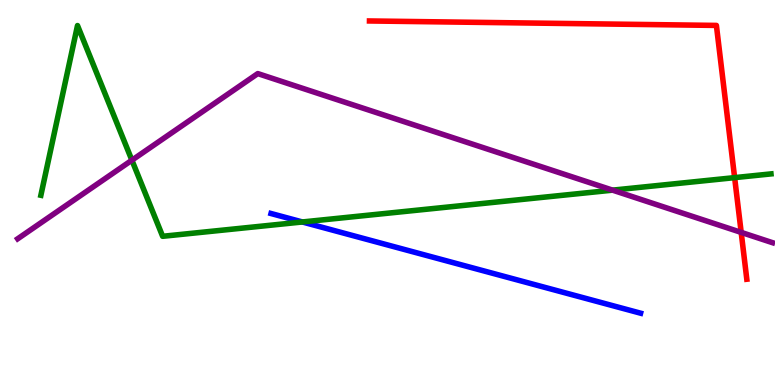[{'lines': ['blue', 'red'], 'intersections': []}, {'lines': ['green', 'red'], 'intersections': [{'x': 9.48, 'y': 5.39}]}, {'lines': ['purple', 'red'], 'intersections': [{'x': 9.56, 'y': 3.96}]}, {'lines': ['blue', 'green'], 'intersections': [{'x': 3.9, 'y': 4.23}]}, {'lines': ['blue', 'purple'], 'intersections': []}, {'lines': ['green', 'purple'], 'intersections': [{'x': 1.7, 'y': 5.84}, {'x': 7.9, 'y': 5.06}]}]